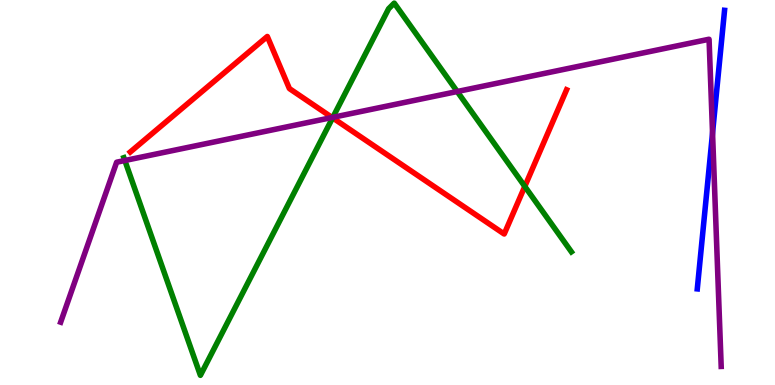[{'lines': ['blue', 'red'], 'intersections': []}, {'lines': ['green', 'red'], 'intersections': [{'x': 4.29, 'y': 6.94}, {'x': 6.77, 'y': 5.16}]}, {'lines': ['purple', 'red'], 'intersections': [{'x': 4.29, 'y': 6.95}]}, {'lines': ['blue', 'green'], 'intersections': []}, {'lines': ['blue', 'purple'], 'intersections': [{'x': 9.19, 'y': 6.54}]}, {'lines': ['green', 'purple'], 'intersections': [{'x': 1.61, 'y': 5.83}, {'x': 4.3, 'y': 6.95}, {'x': 5.9, 'y': 7.62}]}]